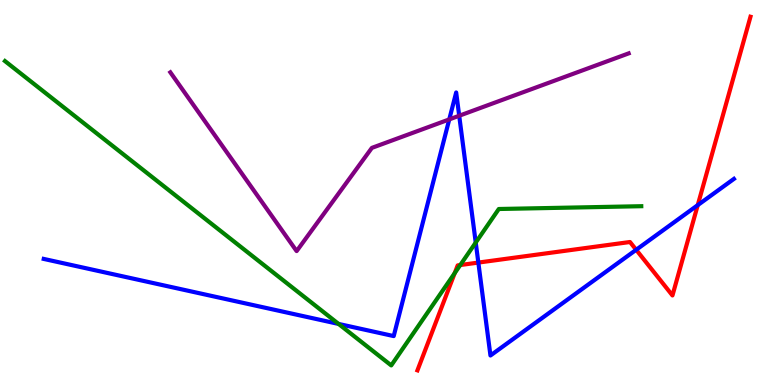[{'lines': ['blue', 'red'], 'intersections': [{'x': 6.17, 'y': 3.18}, {'x': 8.21, 'y': 3.51}, {'x': 9.0, 'y': 4.67}]}, {'lines': ['green', 'red'], 'intersections': [{'x': 5.87, 'y': 2.91}, {'x': 5.94, 'y': 3.12}]}, {'lines': ['purple', 'red'], 'intersections': []}, {'lines': ['blue', 'green'], 'intersections': [{'x': 4.37, 'y': 1.59}, {'x': 6.14, 'y': 3.7}]}, {'lines': ['blue', 'purple'], 'intersections': [{'x': 5.8, 'y': 6.9}, {'x': 5.93, 'y': 6.99}]}, {'lines': ['green', 'purple'], 'intersections': []}]